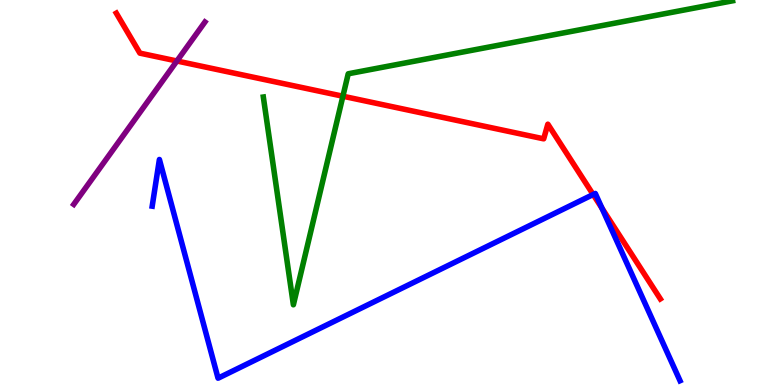[{'lines': ['blue', 'red'], 'intersections': [{'x': 7.65, 'y': 4.95}, {'x': 7.77, 'y': 4.59}]}, {'lines': ['green', 'red'], 'intersections': [{'x': 4.42, 'y': 7.5}]}, {'lines': ['purple', 'red'], 'intersections': [{'x': 2.28, 'y': 8.42}]}, {'lines': ['blue', 'green'], 'intersections': []}, {'lines': ['blue', 'purple'], 'intersections': []}, {'lines': ['green', 'purple'], 'intersections': []}]